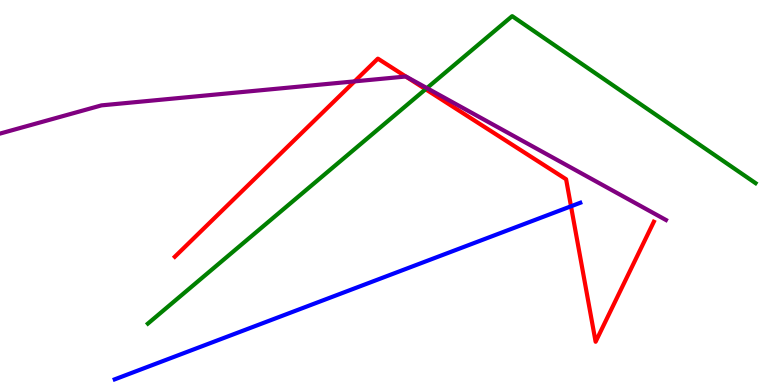[{'lines': ['blue', 'red'], 'intersections': [{'x': 7.37, 'y': 4.64}]}, {'lines': ['green', 'red'], 'intersections': [{'x': 5.49, 'y': 7.68}]}, {'lines': ['purple', 'red'], 'intersections': [{'x': 4.58, 'y': 7.89}, {'x': 5.24, 'y': 8.01}]}, {'lines': ['blue', 'green'], 'intersections': []}, {'lines': ['blue', 'purple'], 'intersections': []}, {'lines': ['green', 'purple'], 'intersections': [{'x': 5.51, 'y': 7.71}]}]